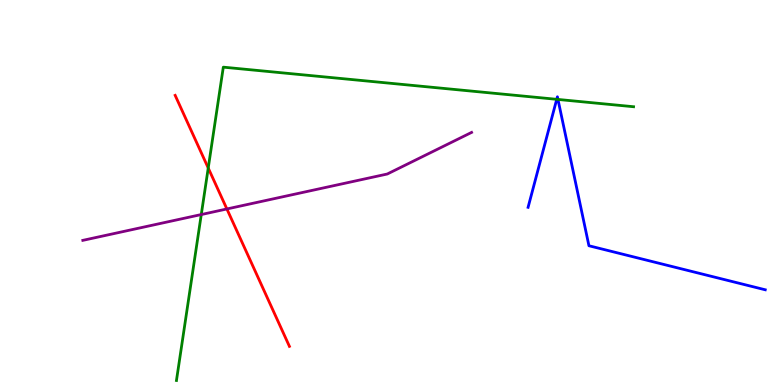[{'lines': ['blue', 'red'], 'intersections': []}, {'lines': ['green', 'red'], 'intersections': [{'x': 2.69, 'y': 5.64}]}, {'lines': ['purple', 'red'], 'intersections': [{'x': 2.93, 'y': 4.57}]}, {'lines': ['blue', 'green'], 'intersections': [{'x': 7.18, 'y': 7.42}, {'x': 7.2, 'y': 7.42}]}, {'lines': ['blue', 'purple'], 'intersections': []}, {'lines': ['green', 'purple'], 'intersections': [{'x': 2.6, 'y': 4.43}]}]